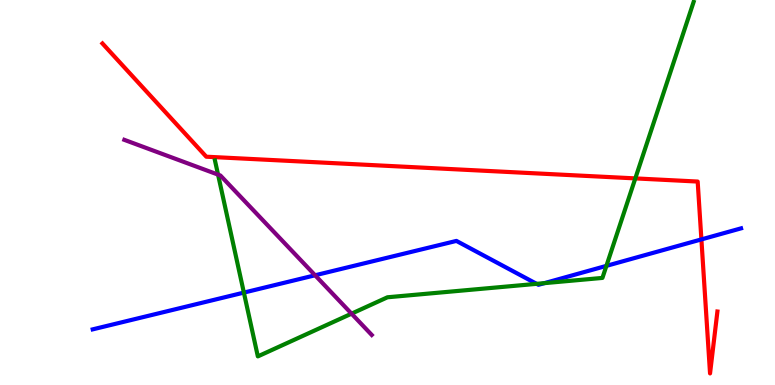[{'lines': ['blue', 'red'], 'intersections': [{'x': 9.05, 'y': 3.78}]}, {'lines': ['green', 'red'], 'intersections': [{'x': 8.2, 'y': 5.37}]}, {'lines': ['purple', 'red'], 'intersections': []}, {'lines': ['blue', 'green'], 'intersections': [{'x': 3.15, 'y': 2.4}, {'x': 6.92, 'y': 2.63}, {'x': 7.02, 'y': 2.65}, {'x': 7.82, 'y': 3.09}]}, {'lines': ['blue', 'purple'], 'intersections': [{'x': 4.07, 'y': 2.85}]}, {'lines': ['green', 'purple'], 'intersections': [{'x': 2.81, 'y': 5.46}, {'x': 4.54, 'y': 1.85}]}]